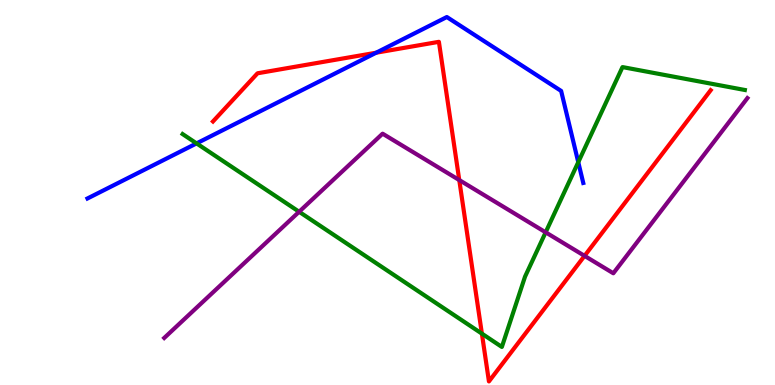[{'lines': ['blue', 'red'], 'intersections': [{'x': 4.85, 'y': 8.63}]}, {'lines': ['green', 'red'], 'intersections': [{'x': 6.22, 'y': 1.33}]}, {'lines': ['purple', 'red'], 'intersections': [{'x': 5.93, 'y': 5.32}, {'x': 7.54, 'y': 3.35}]}, {'lines': ['blue', 'green'], 'intersections': [{'x': 2.54, 'y': 6.28}, {'x': 7.46, 'y': 5.79}]}, {'lines': ['blue', 'purple'], 'intersections': []}, {'lines': ['green', 'purple'], 'intersections': [{'x': 3.86, 'y': 4.5}, {'x': 7.04, 'y': 3.97}]}]